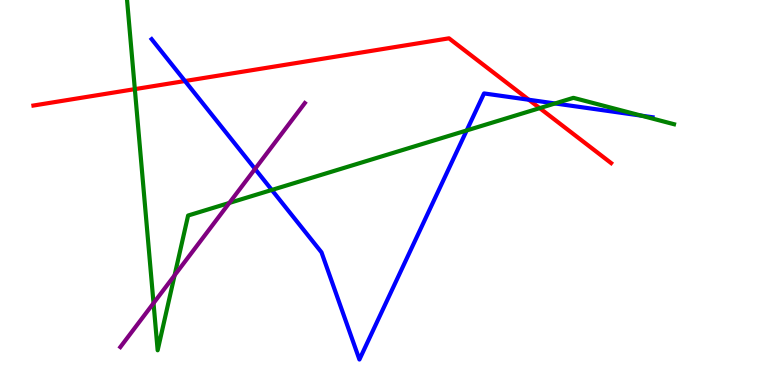[{'lines': ['blue', 'red'], 'intersections': [{'x': 2.39, 'y': 7.9}, {'x': 6.82, 'y': 7.41}]}, {'lines': ['green', 'red'], 'intersections': [{'x': 1.74, 'y': 7.68}, {'x': 6.96, 'y': 7.19}]}, {'lines': ['purple', 'red'], 'intersections': []}, {'lines': ['blue', 'green'], 'intersections': [{'x': 3.51, 'y': 5.07}, {'x': 6.02, 'y': 6.61}, {'x': 7.16, 'y': 7.31}, {'x': 8.28, 'y': 7.0}]}, {'lines': ['blue', 'purple'], 'intersections': [{'x': 3.29, 'y': 5.61}]}, {'lines': ['green', 'purple'], 'intersections': [{'x': 1.98, 'y': 2.13}, {'x': 2.25, 'y': 2.85}, {'x': 2.96, 'y': 4.73}]}]